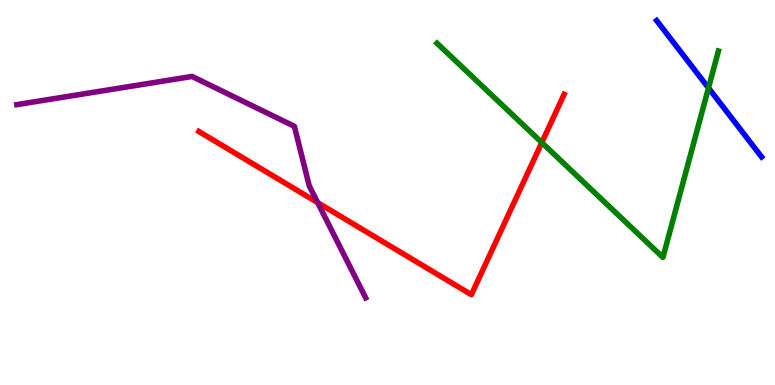[{'lines': ['blue', 'red'], 'intersections': []}, {'lines': ['green', 'red'], 'intersections': [{'x': 6.99, 'y': 6.3}]}, {'lines': ['purple', 'red'], 'intersections': [{'x': 4.1, 'y': 4.74}]}, {'lines': ['blue', 'green'], 'intersections': [{'x': 9.14, 'y': 7.72}]}, {'lines': ['blue', 'purple'], 'intersections': []}, {'lines': ['green', 'purple'], 'intersections': []}]